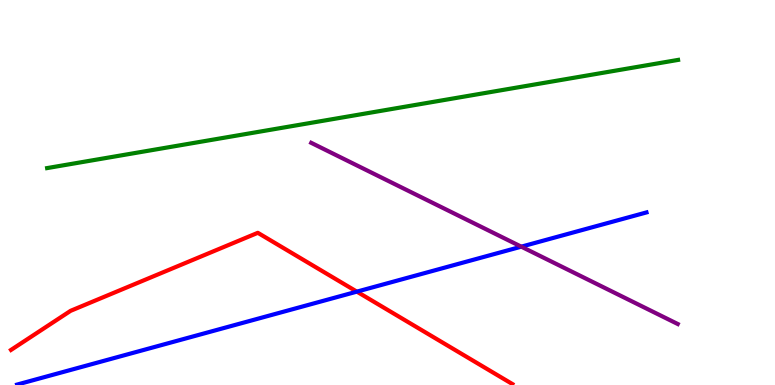[{'lines': ['blue', 'red'], 'intersections': [{'x': 4.6, 'y': 2.42}]}, {'lines': ['green', 'red'], 'intersections': []}, {'lines': ['purple', 'red'], 'intersections': []}, {'lines': ['blue', 'green'], 'intersections': []}, {'lines': ['blue', 'purple'], 'intersections': [{'x': 6.73, 'y': 3.59}]}, {'lines': ['green', 'purple'], 'intersections': []}]